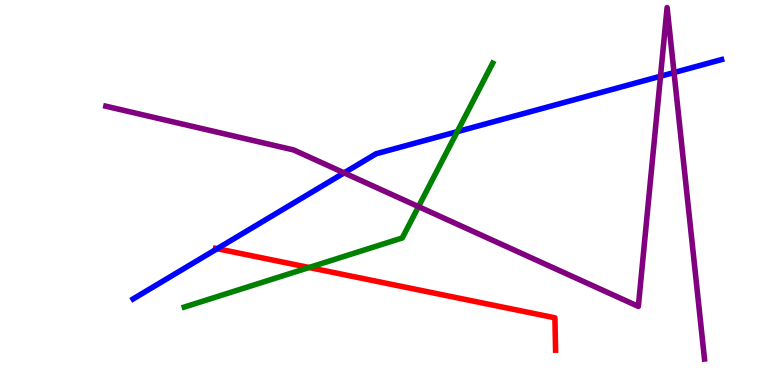[{'lines': ['blue', 'red'], 'intersections': [{'x': 2.8, 'y': 3.54}]}, {'lines': ['green', 'red'], 'intersections': [{'x': 3.99, 'y': 3.05}]}, {'lines': ['purple', 'red'], 'intersections': []}, {'lines': ['blue', 'green'], 'intersections': [{'x': 5.9, 'y': 6.58}]}, {'lines': ['blue', 'purple'], 'intersections': [{'x': 4.44, 'y': 5.51}, {'x': 8.52, 'y': 8.02}, {'x': 8.7, 'y': 8.12}]}, {'lines': ['green', 'purple'], 'intersections': [{'x': 5.4, 'y': 4.63}]}]